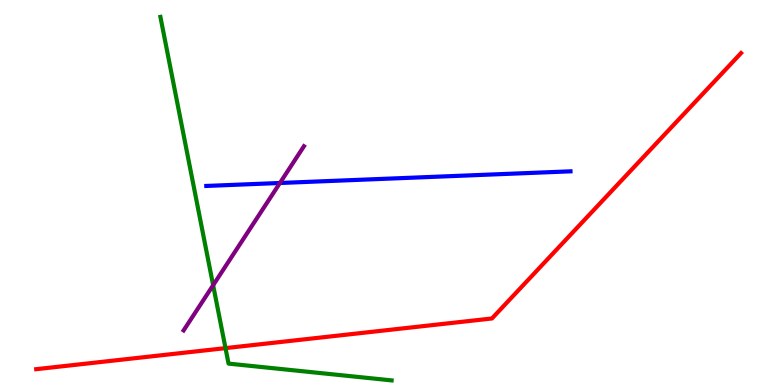[{'lines': ['blue', 'red'], 'intersections': []}, {'lines': ['green', 'red'], 'intersections': [{'x': 2.91, 'y': 0.958}]}, {'lines': ['purple', 'red'], 'intersections': []}, {'lines': ['blue', 'green'], 'intersections': []}, {'lines': ['blue', 'purple'], 'intersections': [{'x': 3.61, 'y': 5.25}]}, {'lines': ['green', 'purple'], 'intersections': [{'x': 2.75, 'y': 2.59}]}]